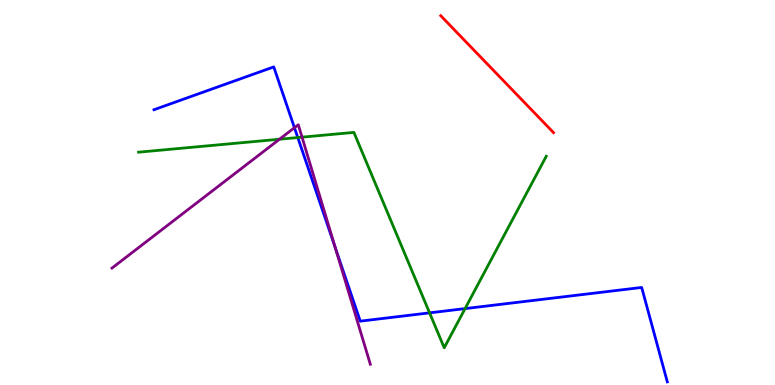[{'lines': ['blue', 'red'], 'intersections': []}, {'lines': ['green', 'red'], 'intersections': []}, {'lines': ['purple', 'red'], 'intersections': []}, {'lines': ['blue', 'green'], 'intersections': [{'x': 3.84, 'y': 6.43}, {'x': 5.54, 'y': 1.87}, {'x': 6.0, 'y': 1.98}]}, {'lines': ['blue', 'purple'], 'intersections': [{'x': 3.8, 'y': 6.68}, {'x': 4.33, 'y': 3.57}]}, {'lines': ['green', 'purple'], 'intersections': [{'x': 3.61, 'y': 6.38}, {'x': 3.9, 'y': 6.44}]}]